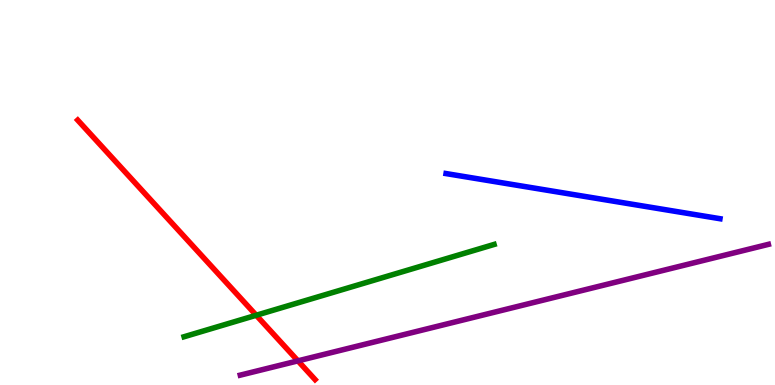[{'lines': ['blue', 'red'], 'intersections': []}, {'lines': ['green', 'red'], 'intersections': [{'x': 3.31, 'y': 1.81}]}, {'lines': ['purple', 'red'], 'intersections': [{'x': 3.84, 'y': 0.627}]}, {'lines': ['blue', 'green'], 'intersections': []}, {'lines': ['blue', 'purple'], 'intersections': []}, {'lines': ['green', 'purple'], 'intersections': []}]